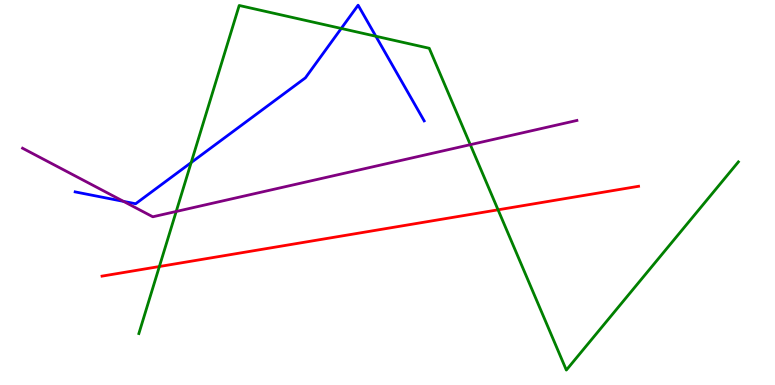[{'lines': ['blue', 'red'], 'intersections': []}, {'lines': ['green', 'red'], 'intersections': [{'x': 2.06, 'y': 3.08}, {'x': 6.43, 'y': 4.55}]}, {'lines': ['purple', 'red'], 'intersections': []}, {'lines': ['blue', 'green'], 'intersections': [{'x': 2.47, 'y': 5.78}, {'x': 4.4, 'y': 9.26}, {'x': 4.85, 'y': 9.06}]}, {'lines': ['blue', 'purple'], 'intersections': [{'x': 1.59, 'y': 4.77}]}, {'lines': ['green', 'purple'], 'intersections': [{'x': 2.27, 'y': 4.51}, {'x': 6.07, 'y': 6.24}]}]